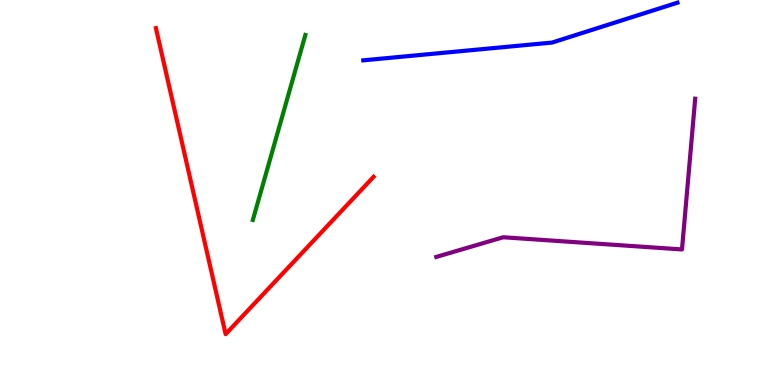[{'lines': ['blue', 'red'], 'intersections': []}, {'lines': ['green', 'red'], 'intersections': []}, {'lines': ['purple', 'red'], 'intersections': []}, {'lines': ['blue', 'green'], 'intersections': []}, {'lines': ['blue', 'purple'], 'intersections': []}, {'lines': ['green', 'purple'], 'intersections': []}]